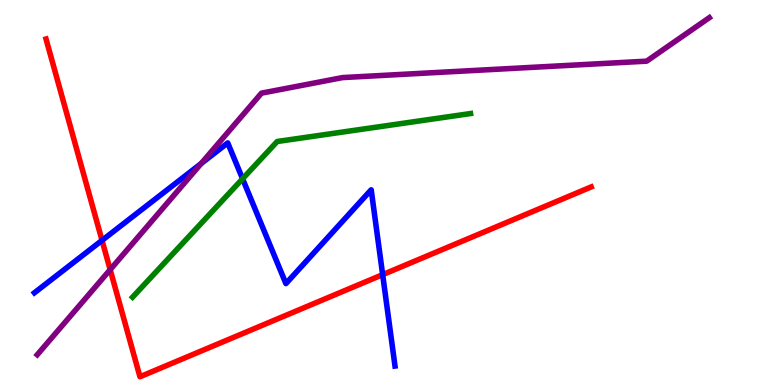[{'lines': ['blue', 'red'], 'intersections': [{'x': 1.32, 'y': 3.76}, {'x': 4.94, 'y': 2.87}]}, {'lines': ['green', 'red'], 'intersections': []}, {'lines': ['purple', 'red'], 'intersections': [{'x': 1.42, 'y': 3.0}]}, {'lines': ['blue', 'green'], 'intersections': [{'x': 3.13, 'y': 5.36}]}, {'lines': ['blue', 'purple'], 'intersections': [{'x': 2.6, 'y': 5.75}]}, {'lines': ['green', 'purple'], 'intersections': []}]